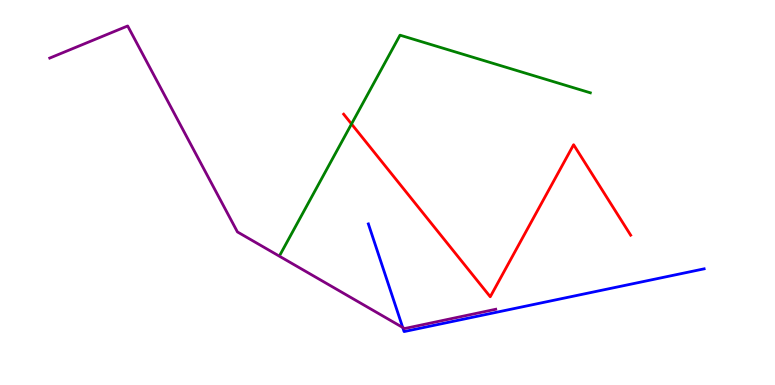[{'lines': ['blue', 'red'], 'intersections': []}, {'lines': ['green', 'red'], 'intersections': [{'x': 4.54, 'y': 6.78}]}, {'lines': ['purple', 'red'], 'intersections': []}, {'lines': ['blue', 'green'], 'intersections': []}, {'lines': ['blue', 'purple'], 'intersections': [{'x': 5.2, 'y': 1.49}]}, {'lines': ['green', 'purple'], 'intersections': []}]